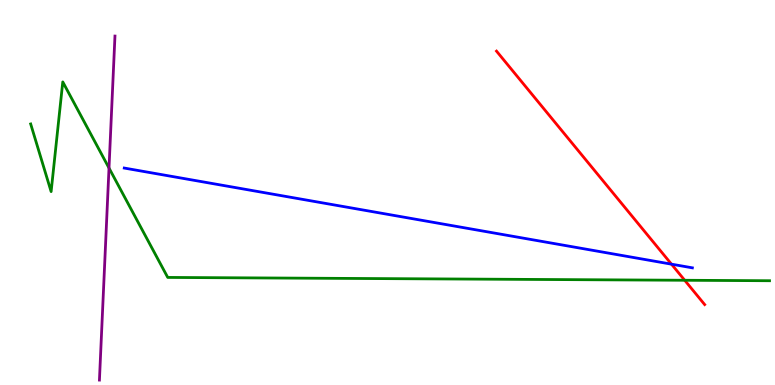[{'lines': ['blue', 'red'], 'intersections': [{'x': 8.66, 'y': 3.14}]}, {'lines': ['green', 'red'], 'intersections': [{'x': 8.83, 'y': 2.72}]}, {'lines': ['purple', 'red'], 'intersections': []}, {'lines': ['blue', 'green'], 'intersections': []}, {'lines': ['blue', 'purple'], 'intersections': []}, {'lines': ['green', 'purple'], 'intersections': [{'x': 1.41, 'y': 5.64}]}]